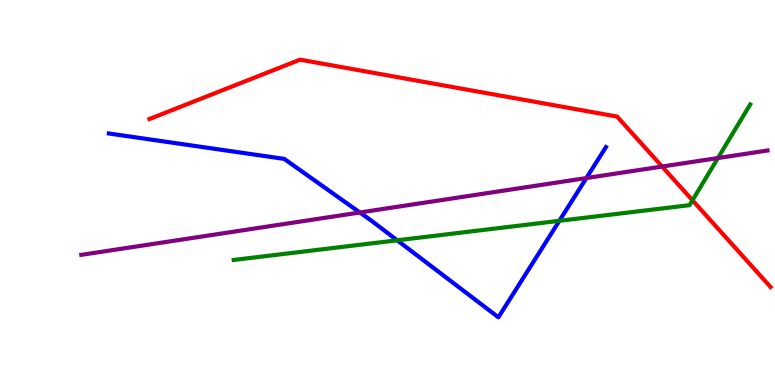[{'lines': ['blue', 'red'], 'intersections': []}, {'lines': ['green', 'red'], 'intersections': [{'x': 8.94, 'y': 4.8}]}, {'lines': ['purple', 'red'], 'intersections': [{'x': 8.54, 'y': 5.67}]}, {'lines': ['blue', 'green'], 'intersections': [{'x': 5.13, 'y': 3.76}, {'x': 7.22, 'y': 4.26}]}, {'lines': ['blue', 'purple'], 'intersections': [{'x': 4.64, 'y': 4.48}, {'x': 7.57, 'y': 5.38}]}, {'lines': ['green', 'purple'], 'intersections': [{'x': 9.26, 'y': 5.89}]}]